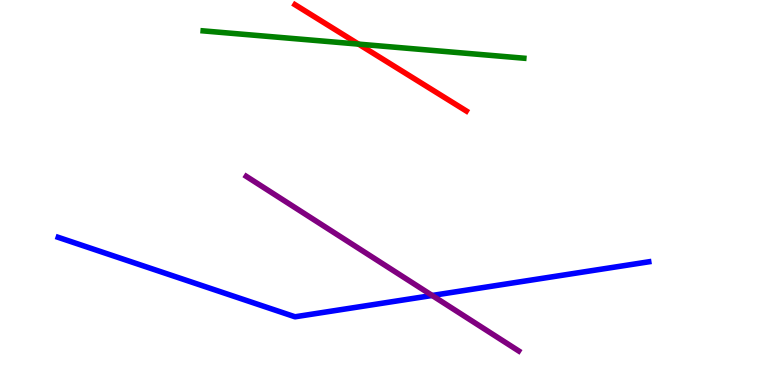[{'lines': ['blue', 'red'], 'intersections': []}, {'lines': ['green', 'red'], 'intersections': [{'x': 4.63, 'y': 8.85}]}, {'lines': ['purple', 'red'], 'intersections': []}, {'lines': ['blue', 'green'], 'intersections': []}, {'lines': ['blue', 'purple'], 'intersections': [{'x': 5.58, 'y': 2.33}]}, {'lines': ['green', 'purple'], 'intersections': []}]